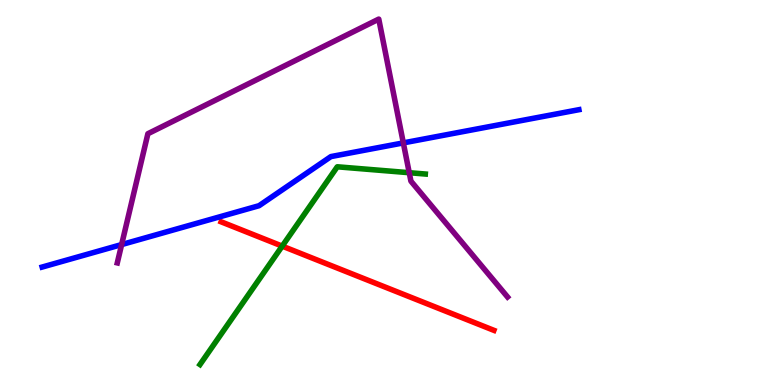[{'lines': ['blue', 'red'], 'intersections': []}, {'lines': ['green', 'red'], 'intersections': [{'x': 3.64, 'y': 3.61}]}, {'lines': ['purple', 'red'], 'intersections': []}, {'lines': ['blue', 'green'], 'intersections': []}, {'lines': ['blue', 'purple'], 'intersections': [{'x': 1.57, 'y': 3.65}, {'x': 5.2, 'y': 6.29}]}, {'lines': ['green', 'purple'], 'intersections': [{'x': 5.28, 'y': 5.51}]}]